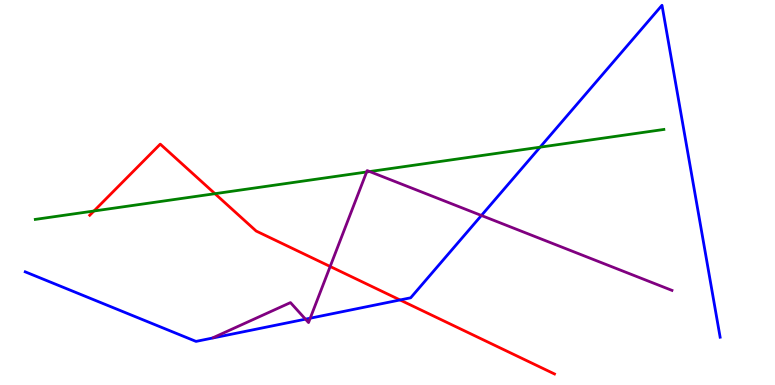[{'lines': ['blue', 'red'], 'intersections': [{'x': 5.16, 'y': 2.21}]}, {'lines': ['green', 'red'], 'intersections': [{'x': 1.21, 'y': 4.52}, {'x': 2.77, 'y': 4.97}]}, {'lines': ['purple', 'red'], 'intersections': [{'x': 4.26, 'y': 3.08}]}, {'lines': ['blue', 'green'], 'intersections': [{'x': 6.97, 'y': 6.18}]}, {'lines': ['blue', 'purple'], 'intersections': [{'x': 3.94, 'y': 1.71}, {'x': 4.0, 'y': 1.74}, {'x': 6.21, 'y': 4.4}]}, {'lines': ['green', 'purple'], 'intersections': [{'x': 4.73, 'y': 5.53}, {'x': 4.77, 'y': 5.54}]}]